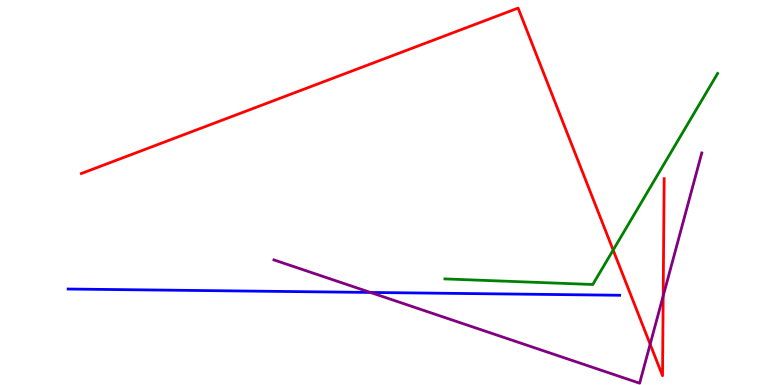[{'lines': ['blue', 'red'], 'intersections': []}, {'lines': ['green', 'red'], 'intersections': [{'x': 7.91, 'y': 3.5}]}, {'lines': ['purple', 'red'], 'intersections': [{'x': 8.39, 'y': 1.06}, {'x': 8.56, 'y': 2.31}]}, {'lines': ['blue', 'green'], 'intersections': []}, {'lines': ['blue', 'purple'], 'intersections': [{'x': 4.78, 'y': 2.4}]}, {'lines': ['green', 'purple'], 'intersections': []}]